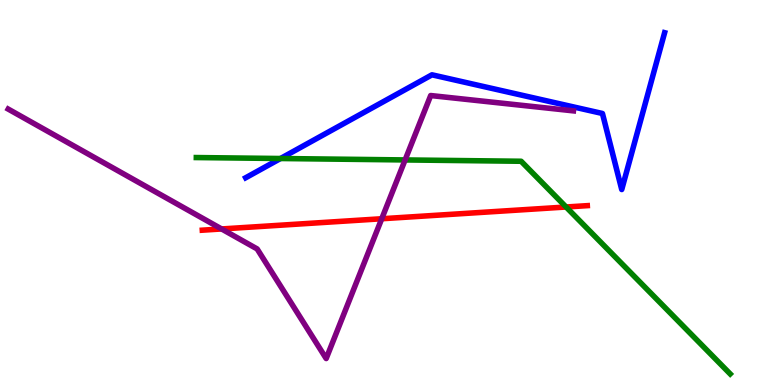[{'lines': ['blue', 'red'], 'intersections': []}, {'lines': ['green', 'red'], 'intersections': [{'x': 7.3, 'y': 4.62}]}, {'lines': ['purple', 'red'], 'intersections': [{'x': 2.86, 'y': 4.05}, {'x': 4.93, 'y': 4.32}]}, {'lines': ['blue', 'green'], 'intersections': [{'x': 3.62, 'y': 5.88}]}, {'lines': ['blue', 'purple'], 'intersections': []}, {'lines': ['green', 'purple'], 'intersections': [{'x': 5.23, 'y': 5.85}]}]